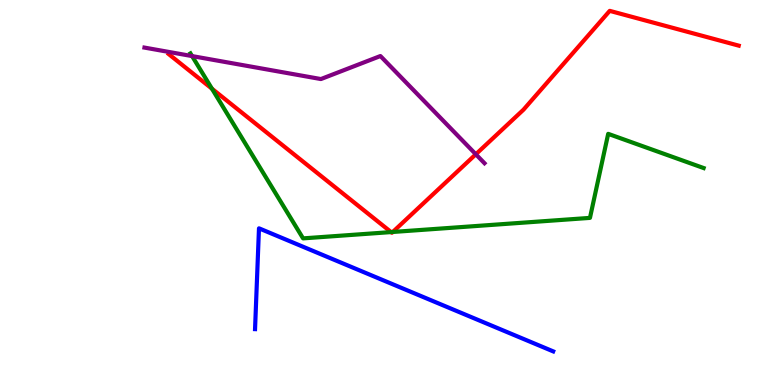[{'lines': ['blue', 'red'], 'intersections': []}, {'lines': ['green', 'red'], 'intersections': [{'x': 2.73, 'y': 7.7}, {'x': 5.05, 'y': 3.97}, {'x': 5.07, 'y': 3.97}]}, {'lines': ['purple', 'red'], 'intersections': [{'x': 6.14, 'y': 5.99}]}, {'lines': ['blue', 'green'], 'intersections': []}, {'lines': ['blue', 'purple'], 'intersections': []}, {'lines': ['green', 'purple'], 'intersections': [{'x': 2.48, 'y': 8.54}]}]